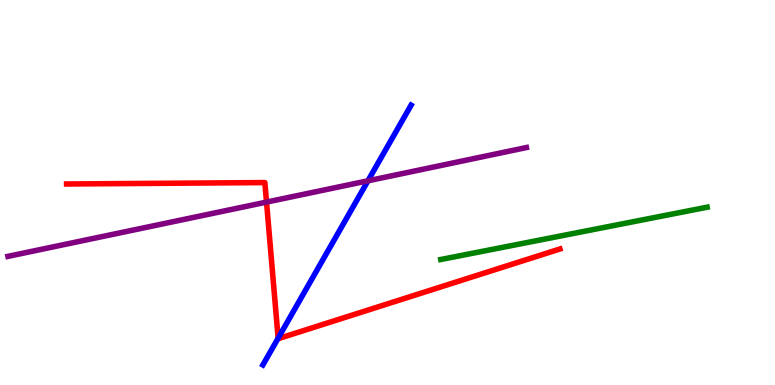[{'lines': ['blue', 'red'], 'intersections': [{'x': 3.59, 'y': 1.22}]}, {'lines': ['green', 'red'], 'intersections': []}, {'lines': ['purple', 'red'], 'intersections': [{'x': 3.44, 'y': 4.75}]}, {'lines': ['blue', 'green'], 'intersections': []}, {'lines': ['blue', 'purple'], 'intersections': [{'x': 4.75, 'y': 5.3}]}, {'lines': ['green', 'purple'], 'intersections': []}]